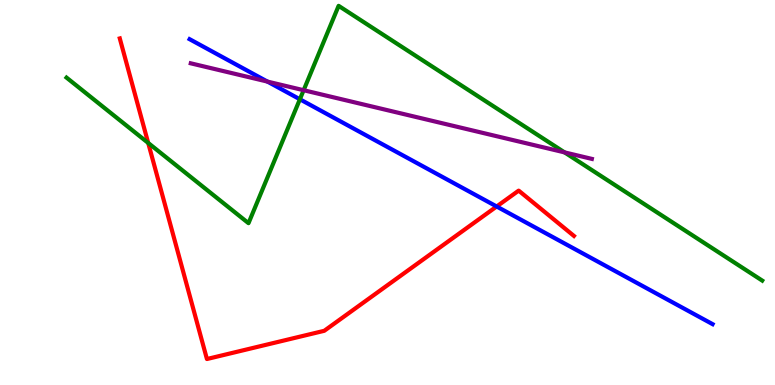[{'lines': ['blue', 'red'], 'intersections': [{'x': 6.41, 'y': 4.64}]}, {'lines': ['green', 'red'], 'intersections': [{'x': 1.91, 'y': 6.29}]}, {'lines': ['purple', 'red'], 'intersections': []}, {'lines': ['blue', 'green'], 'intersections': [{'x': 3.87, 'y': 7.42}]}, {'lines': ['blue', 'purple'], 'intersections': [{'x': 3.45, 'y': 7.88}]}, {'lines': ['green', 'purple'], 'intersections': [{'x': 3.92, 'y': 7.66}, {'x': 7.28, 'y': 6.04}]}]